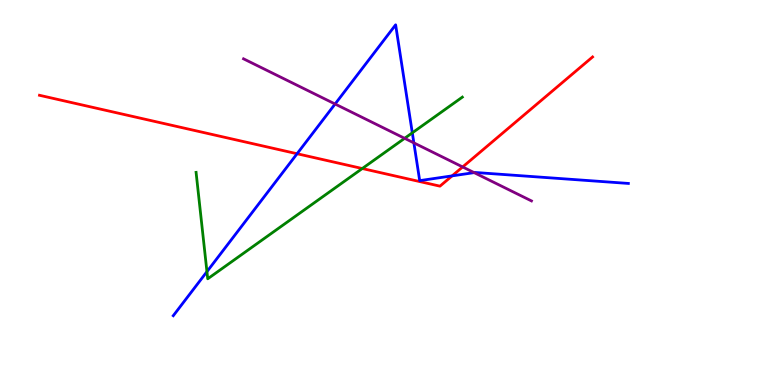[{'lines': ['blue', 'red'], 'intersections': [{'x': 3.83, 'y': 6.01}, {'x': 5.83, 'y': 5.43}]}, {'lines': ['green', 'red'], 'intersections': [{'x': 4.67, 'y': 5.62}]}, {'lines': ['purple', 'red'], 'intersections': [{'x': 5.97, 'y': 5.66}]}, {'lines': ['blue', 'green'], 'intersections': [{'x': 2.67, 'y': 2.94}, {'x': 5.32, 'y': 6.55}]}, {'lines': ['blue', 'purple'], 'intersections': [{'x': 4.32, 'y': 7.3}, {'x': 5.34, 'y': 6.29}, {'x': 6.12, 'y': 5.52}]}, {'lines': ['green', 'purple'], 'intersections': [{'x': 5.22, 'y': 6.41}]}]